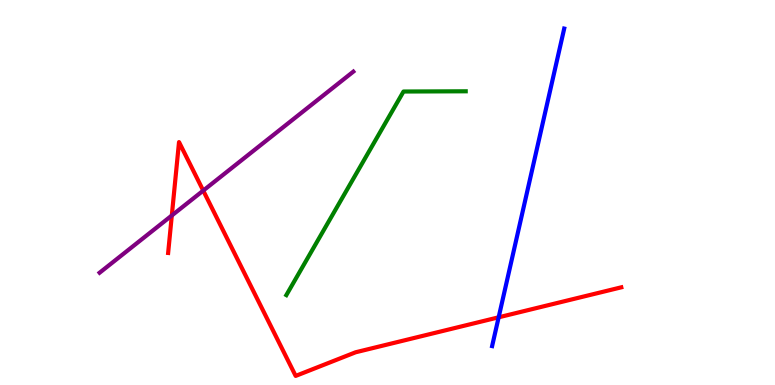[{'lines': ['blue', 'red'], 'intersections': [{'x': 6.43, 'y': 1.76}]}, {'lines': ['green', 'red'], 'intersections': []}, {'lines': ['purple', 'red'], 'intersections': [{'x': 2.22, 'y': 4.4}, {'x': 2.62, 'y': 5.05}]}, {'lines': ['blue', 'green'], 'intersections': []}, {'lines': ['blue', 'purple'], 'intersections': []}, {'lines': ['green', 'purple'], 'intersections': []}]